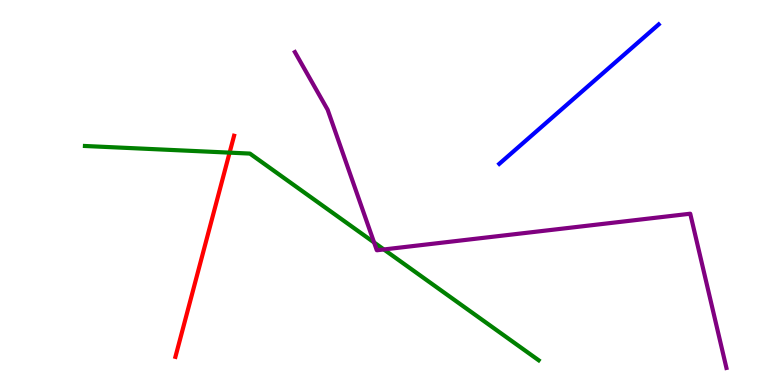[{'lines': ['blue', 'red'], 'intersections': []}, {'lines': ['green', 'red'], 'intersections': [{'x': 2.96, 'y': 6.04}]}, {'lines': ['purple', 'red'], 'intersections': []}, {'lines': ['blue', 'green'], 'intersections': []}, {'lines': ['blue', 'purple'], 'intersections': []}, {'lines': ['green', 'purple'], 'intersections': [{'x': 4.83, 'y': 3.7}, {'x': 4.95, 'y': 3.52}]}]